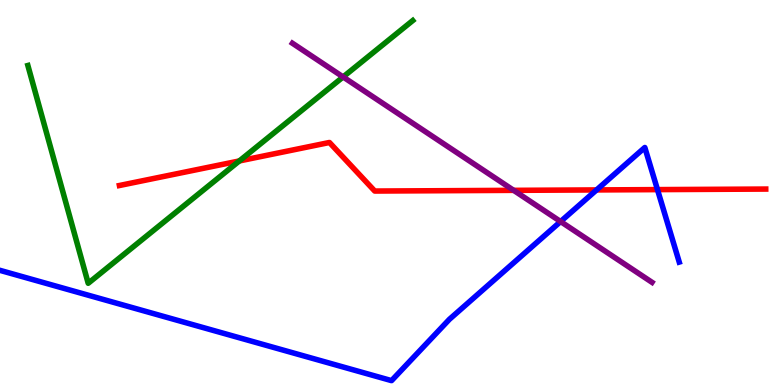[{'lines': ['blue', 'red'], 'intersections': [{'x': 7.7, 'y': 5.07}, {'x': 8.48, 'y': 5.08}]}, {'lines': ['green', 'red'], 'intersections': [{'x': 3.09, 'y': 5.82}]}, {'lines': ['purple', 'red'], 'intersections': [{'x': 6.63, 'y': 5.06}]}, {'lines': ['blue', 'green'], 'intersections': []}, {'lines': ['blue', 'purple'], 'intersections': [{'x': 7.23, 'y': 4.25}]}, {'lines': ['green', 'purple'], 'intersections': [{'x': 4.43, 'y': 8.0}]}]